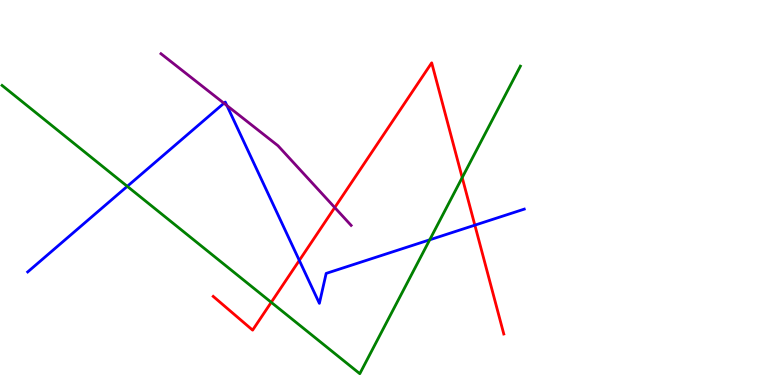[{'lines': ['blue', 'red'], 'intersections': [{'x': 3.86, 'y': 3.24}, {'x': 6.13, 'y': 4.15}]}, {'lines': ['green', 'red'], 'intersections': [{'x': 3.5, 'y': 2.15}, {'x': 5.96, 'y': 5.39}]}, {'lines': ['purple', 'red'], 'intersections': [{'x': 4.32, 'y': 4.61}]}, {'lines': ['blue', 'green'], 'intersections': [{'x': 1.64, 'y': 5.16}, {'x': 5.54, 'y': 3.77}]}, {'lines': ['blue', 'purple'], 'intersections': [{'x': 2.89, 'y': 7.32}, {'x': 2.93, 'y': 7.26}]}, {'lines': ['green', 'purple'], 'intersections': []}]